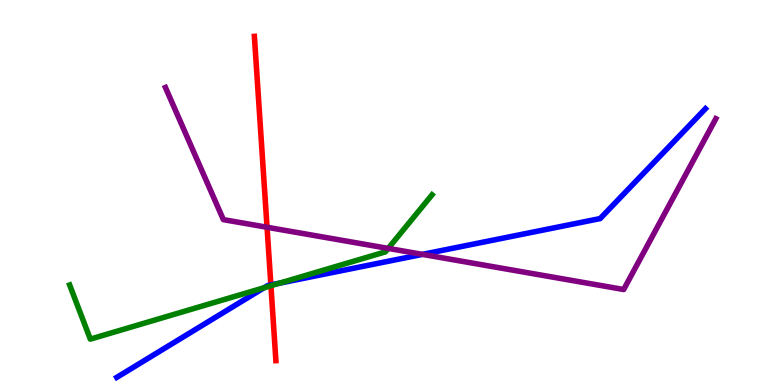[{'lines': ['blue', 'red'], 'intersections': [{'x': 3.5, 'y': 2.6}]}, {'lines': ['green', 'red'], 'intersections': [{'x': 3.5, 'y': 2.58}]}, {'lines': ['purple', 'red'], 'intersections': [{'x': 3.45, 'y': 4.1}]}, {'lines': ['blue', 'green'], 'intersections': [{'x': 3.41, 'y': 2.53}, {'x': 3.61, 'y': 2.64}]}, {'lines': ['blue', 'purple'], 'intersections': [{'x': 5.45, 'y': 3.39}]}, {'lines': ['green', 'purple'], 'intersections': [{'x': 5.01, 'y': 3.55}]}]